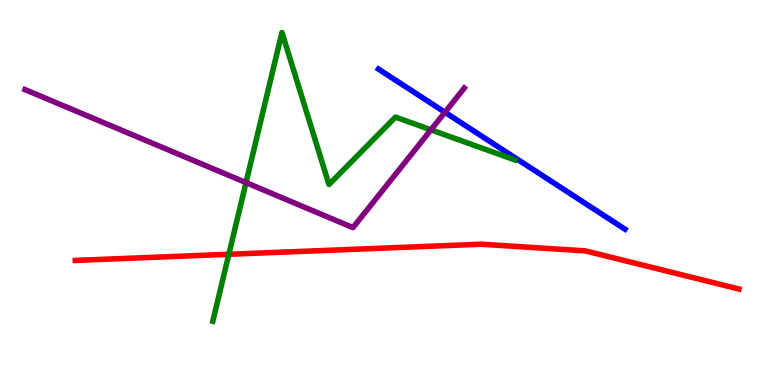[{'lines': ['blue', 'red'], 'intersections': []}, {'lines': ['green', 'red'], 'intersections': [{'x': 2.95, 'y': 3.4}]}, {'lines': ['purple', 'red'], 'intersections': []}, {'lines': ['blue', 'green'], 'intersections': []}, {'lines': ['blue', 'purple'], 'intersections': [{'x': 5.74, 'y': 7.08}]}, {'lines': ['green', 'purple'], 'intersections': [{'x': 3.17, 'y': 5.26}, {'x': 5.56, 'y': 6.63}]}]